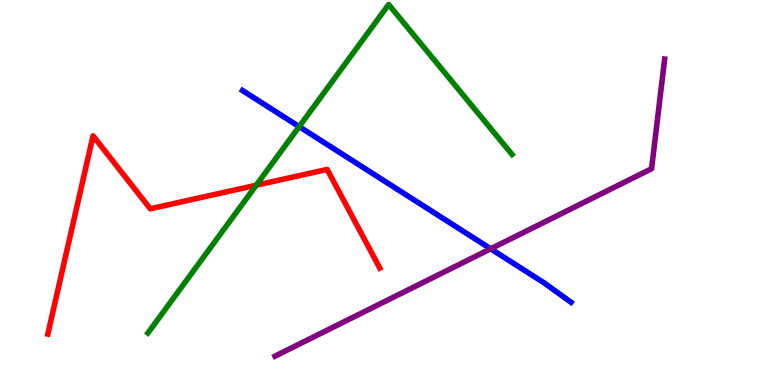[{'lines': ['blue', 'red'], 'intersections': []}, {'lines': ['green', 'red'], 'intersections': [{'x': 3.31, 'y': 5.19}]}, {'lines': ['purple', 'red'], 'intersections': []}, {'lines': ['blue', 'green'], 'intersections': [{'x': 3.86, 'y': 6.71}]}, {'lines': ['blue', 'purple'], 'intersections': [{'x': 6.33, 'y': 3.54}]}, {'lines': ['green', 'purple'], 'intersections': []}]